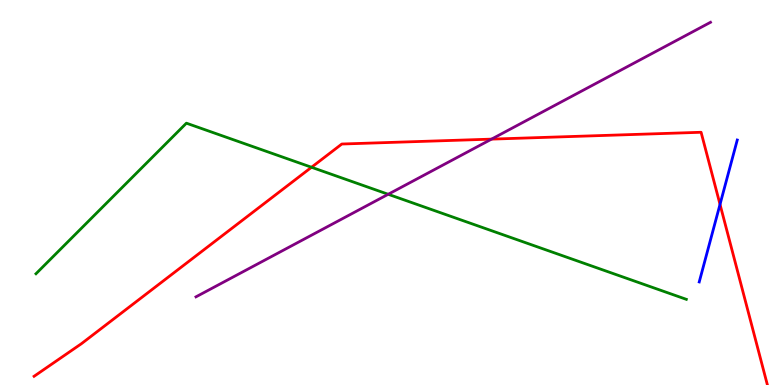[{'lines': ['blue', 'red'], 'intersections': [{'x': 9.29, 'y': 4.69}]}, {'lines': ['green', 'red'], 'intersections': [{'x': 4.02, 'y': 5.66}]}, {'lines': ['purple', 'red'], 'intersections': [{'x': 6.34, 'y': 6.39}]}, {'lines': ['blue', 'green'], 'intersections': []}, {'lines': ['blue', 'purple'], 'intersections': []}, {'lines': ['green', 'purple'], 'intersections': [{'x': 5.01, 'y': 4.95}]}]